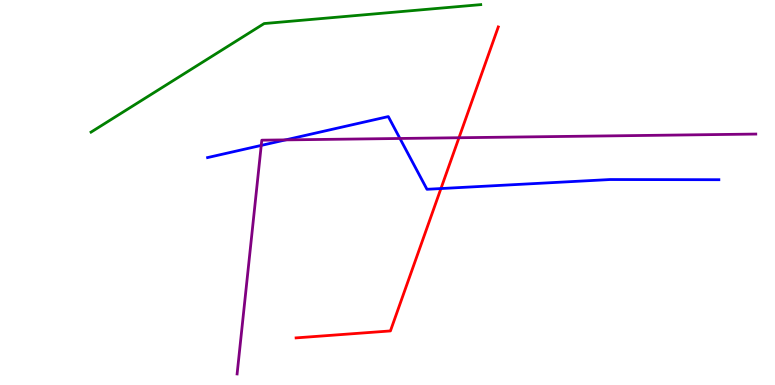[{'lines': ['blue', 'red'], 'intersections': [{'x': 5.69, 'y': 5.1}]}, {'lines': ['green', 'red'], 'intersections': []}, {'lines': ['purple', 'red'], 'intersections': [{'x': 5.92, 'y': 6.42}]}, {'lines': ['blue', 'green'], 'intersections': []}, {'lines': ['blue', 'purple'], 'intersections': [{'x': 3.37, 'y': 6.22}, {'x': 3.68, 'y': 6.37}, {'x': 5.16, 'y': 6.4}]}, {'lines': ['green', 'purple'], 'intersections': []}]